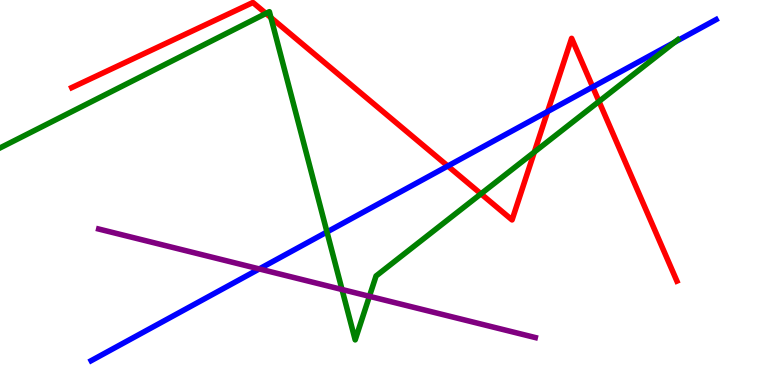[{'lines': ['blue', 'red'], 'intersections': [{'x': 5.78, 'y': 5.69}, {'x': 7.07, 'y': 7.1}, {'x': 7.65, 'y': 7.74}]}, {'lines': ['green', 'red'], 'intersections': [{'x': 3.43, 'y': 9.65}, {'x': 3.5, 'y': 9.54}, {'x': 6.21, 'y': 4.97}, {'x': 6.89, 'y': 6.05}, {'x': 7.73, 'y': 7.37}]}, {'lines': ['purple', 'red'], 'intersections': []}, {'lines': ['blue', 'green'], 'intersections': [{'x': 4.22, 'y': 3.97}, {'x': 8.7, 'y': 8.9}]}, {'lines': ['blue', 'purple'], 'intersections': [{'x': 3.35, 'y': 3.01}]}, {'lines': ['green', 'purple'], 'intersections': [{'x': 4.41, 'y': 2.48}, {'x': 4.77, 'y': 2.3}]}]